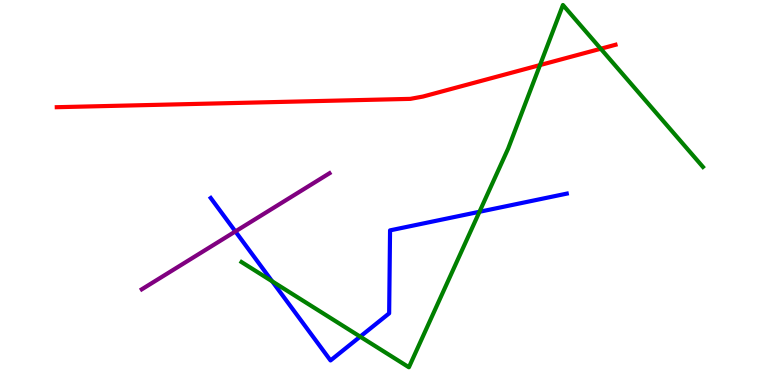[{'lines': ['blue', 'red'], 'intersections': []}, {'lines': ['green', 'red'], 'intersections': [{'x': 6.97, 'y': 8.31}, {'x': 7.75, 'y': 8.73}]}, {'lines': ['purple', 'red'], 'intersections': []}, {'lines': ['blue', 'green'], 'intersections': [{'x': 3.51, 'y': 2.69}, {'x': 4.65, 'y': 1.26}, {'x': 6.19, 'y': 4.5}]}, {'lines': ['blue', 'purple'], 'intersections': [{'x': 3.04, 'y': 3.99}]}, {'lines': ['green', 'purple'], 'intersections': []}]